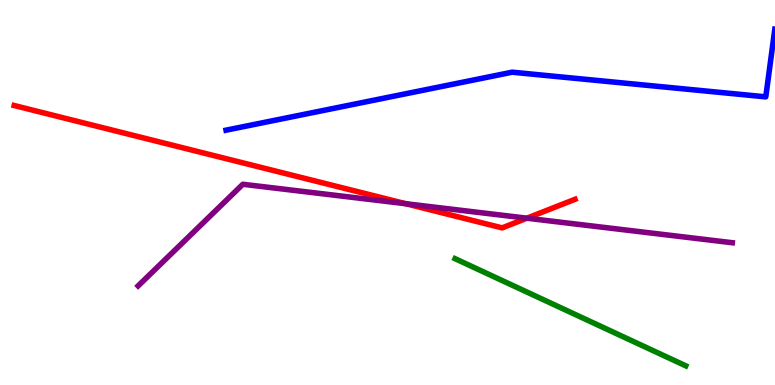[{'lines': ['blue', 'red'], 'intersections': []}, {'lines': ['green', 'red'], 'intersections': []}, {'lines': ['purple', 'red'], 'intersections': [{'x': 5.24, 'y': 4.71}, {'x': 6.8, 'y': 4.33}]}, {'lines': ['blue', 'green'], 'intersections': []}, {'lines': ['blue', 'purple'], 'intersections': []}, {'lines': ['green', 'purple'], 'intersections': []}]